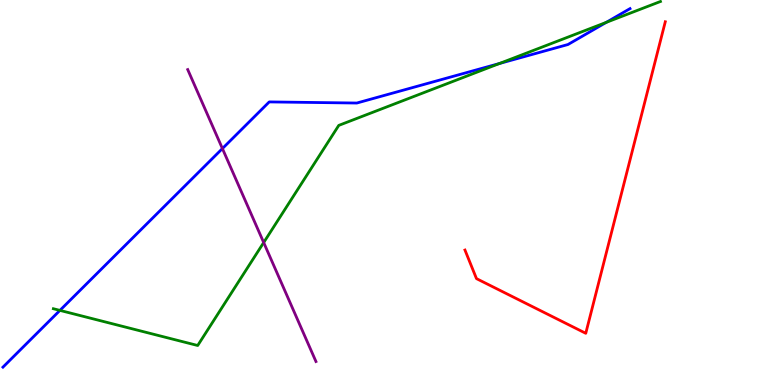[{'lines': ['blue', 'red'], 'intersections': []}, {'lines': ['green', 'red'], 'intersections': []}, {'lines': ['purple', 'red'], 'intersections': []}, {'lines': ['blue', 'green'], 'intersections': [{'x': 0.773, 'y': 1.94}, {'x': 6.44, 'y': 8.35}, {'x': 7.82, 'y': 9.42}]}, {'lines': ['blue', 'purple'], 'intersections': [{'x': 2.87, 'y': 6.14}]}, {'lines': ['green', 'purple'], 'intersections': [{'x': 3.4, 'y': 3.7}]}]